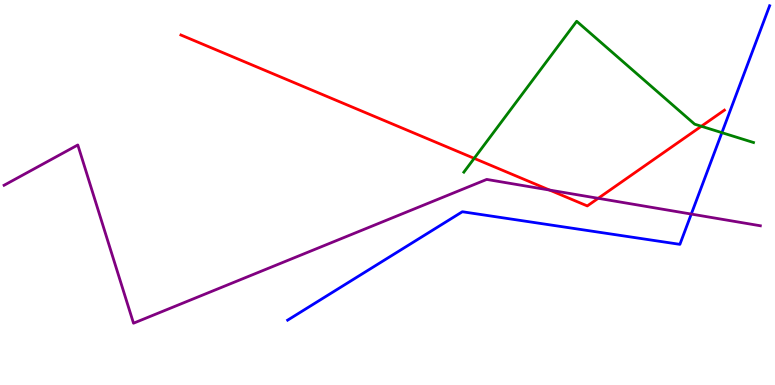[{'lines': ['blue', 'red'], 'intersections': []}, {'lines': ['green', 'red'], 'intersections': [{'x': 6.12, 'y': 5.89}, {'x': 9.05, 'y': 6.72}]}, {'lines': ['purple', 'red'], 'intersections': [{'x': 7.09, 'y': 5.06}, {'x': 7.72, 'y': 4.85}]}, {'lines': ['blue', 'green'], 'intersections': [{'x': 9.31, 'y': 6.55}]}, {'lines': ['blue', 'purple'], 'intersections': [{'x': 8.92, 'y': 4.44}]}, {'lines': ['green', 'purple'], 'intersections': []}]